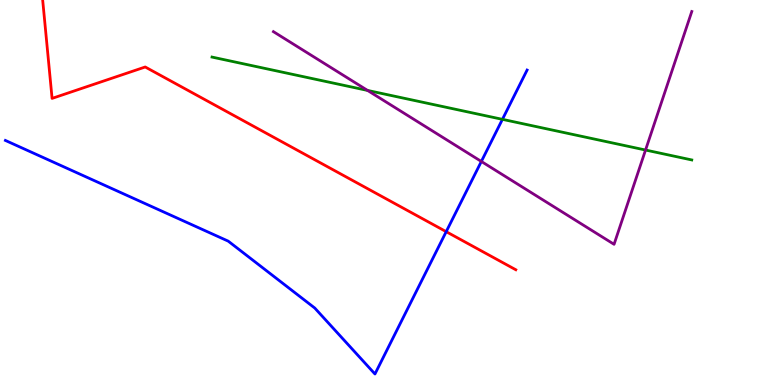[{'lines': ['blue', 'red'], 'intersections': [{'x': 5.76, 'y': 3.98}]}, {'lines': ['green', 'red'], 'intersections': []}, {'lines': ['purple', 'red'], 'intersections': []}, {'lines': ['blue', 'green'], 'intersections': [{'x': 6.48, 'y': 6.9}]}, {'lines': ['blue', 'purple'], 'intersections': [{'x': 6.21, 'y': 5.81}]}, {'lines': ['green', 'purple'], 'intersections': [{'x': 4.74, 'y': 7.65}, {'x': 8.33, 'y': 6.1}]}]